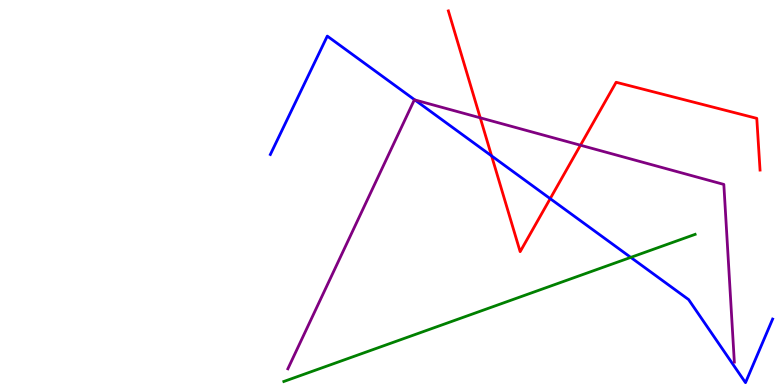[{'lines': ['blue', 'red'], 'intersections': [{'x': 6.34, 'y': 5.95}, {'x': 7.1, 'y': 4.84}]}, {'lines': ['green', 'red'], 'intersections': []}, {'lines': ['purple', 'red'], 'intersections': [{'x': 6.2, 'y': 6.94}, {'x': 7.49, 'y': 6.23}]}, {'lines': ['blue', 'green'], 'intersections': [{'x': 8.14, 'y': 3.31}]}, {'lines': ['blue', 'purple'], 'intersections': [{'x': 5.35, 'y': 7.4}]}, {'lines': ['green', 'purple'], 'intersections': []}]